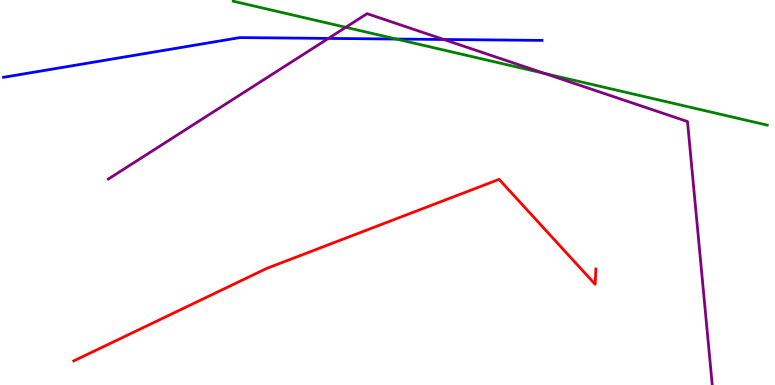[{'lines': ['blue', 'red'], 'intersections': []}, {'lines': ['green', 'red'], 'intersections': []}, {'lines': ['purple', 'red'], 'intersections': []}, {'lines': ['blue', 'green'], 'intersections': [{'x': 5.11, 'y': 8.99}]}, {'lines': ['blue', 'purple'], 'intersections': [{'x': 4.24, 'y': 9.0}, {'x': 5.73, 'y': 8.97}]}, {'lines': ['green', 'purple'], 'intersections': [{'x': 4.46, 'y': 9.29}, {'x': 7.03, 'y': 8.09}]}]